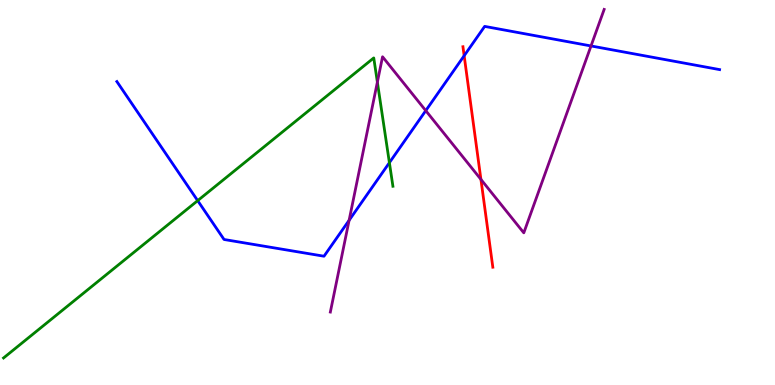[{'lines': ['blue', 'red'], 'intersections': [{'x': 5.99, 'y': 8.55}]}, {'lines': ['green', 'red'], 'intersections': []}, {'lines': ['purple', 'red'], 'intersections': [{'x': 6.21, 'y': 5.34}]}, {'lines': ['blue', 'green'], 'intersections': [{'x': 2.55, 'y': 4.79}, {'x': 5.02, 'y': 5.77}]}, {'lines': ['blue', 'purple'], 'intersections': [{'x': 4.5, 'y': 4.28}, {'x': 5.49, 'y': 7.13}, {'x': 7.63, 'y': 8.81}]}, {'lines': ['green', 'purple'], 'intersections': [{'x': 4.87, 'y': 7.87}]}]